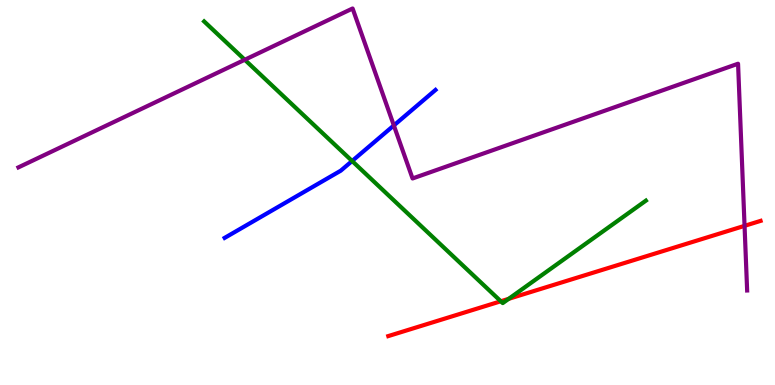[{'lines': ['blue', 'red'], 'intersections': []}, {'lines': ['green', 'red'], 'intersections': [{'x': 6.46, 'y': 2.17}, {'x': 6.56, 'y': 2.24}]}, {'lines': ['purple', 'red'], 'intersections': [{'x': 9.61, 'y': 4.13}]}, {'lines': ['blue', 'green'], 'intersections': [{'x': 4.54, 'y': 5.82}]}, {'lines': ['blue', 'purple'], 'intersections': [{'x': 5.08, 'y': 6.74}]}, {'lines': ['green', 'purple'], 'intersections': [{'x': 3.16, 'y': 8.45}]}]